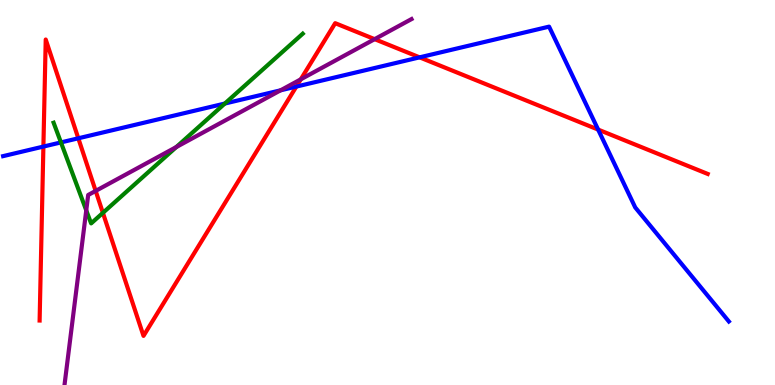[{'lines': ['blue', 'red'], 'intersections': [{'x': 0.56, 'y': 6.19}, {'x': 1.01, 'y': 6.41}, {'x': 3.82, 'y': 7.75}, {'x': 5.41, 'y': 8.51}, {'x': 7.72, 'y': 6.63}]}, {'lines': ['green', 'red'], 'intersections': [{'x': 1.33, 'y': 4.47}]}, {'lines': ['purple', 'red'], 'intersections': [{'x': 1.23, 'y': 5.04}, {'x': 3.88, 'y': 7.94}, {'x': 4.83, 'y': 8.98}]}, {'lines': ['blue', 'green'], 'intersections': [{'x': 0.786, 'y': 6.3}, {'x': 2.9, 'y': 7.31}]}, {'lines': ['blue', 'purple'], 'intersections': [{'x': 3.62, 'y': 7.65}]}, {'lines': ['green', 'purple'], 'intersections': [{'x': 1.11, 'y': 4.54}, {'x': 2.28, 'y': 6.18}]}]